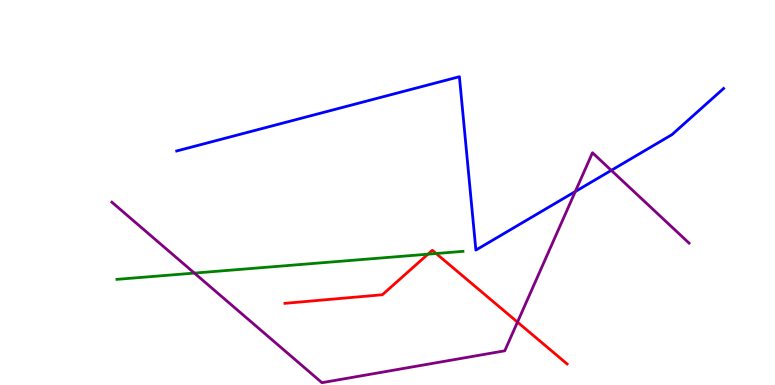[{'lines': ['blue', 'red'], 'intersections': []}, {'lines': ['green', 'red'], 'intersections': [{'x': 5.52, 'y': 3.4}, {'x': 5.63, 'y': 3.42}]}, {'lines': ['purple', 'red'], 'intersections': [{'x': 6.68, 'y': 1.63}]}, {'lines': ['blue', 'green'], 'intersections': []}, {'lines': ['blue', 'purple'], 'intersections': [{'x': 7.42, 'y': 5.02}, {'x': 7.89, 'y': 5.58}]}, {'lines': ['green', 'purple'], 'intersections': [{'x': 2.51, 'y': 2.91}]}]